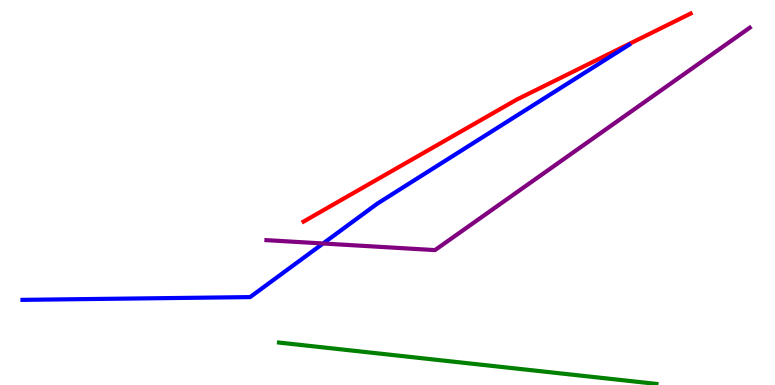[{'lines': ['blue', 'red'], 'intersections': []}, {'lines': ['green', 'red'], 'intersections': []}, {'lines': ['purple', 'red'], 'intersections': []}, {'lines': ['blue', 'green'], 'intersections': []}, {'lines': ['blue', 'purple'], 'intersections': [{'x': 4.17, 'y': 3.68}]}, {'lines': ['green', 'purple'], 'intersections': []}]